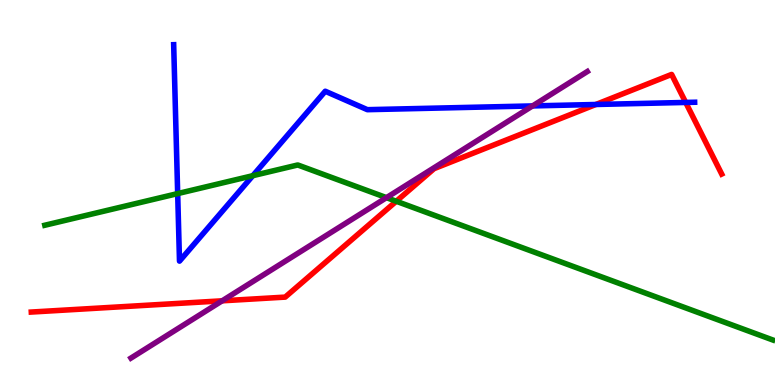[{'lines': ['blue', 'red'], 'intersections': [{'x': 7.69, 'y': 7.29}, {'x': 8.85, 'y': 7.34}]}, {'lines': ['green', 'red'], 'intersections': [{'x': 5.11, 'y': 4.77}]}, {'lines': ['purple', 'red'], 'intersections': [{'x': 2.87, 'y': 2.19}]}, {'lines': ['blue', 'green'], 'intersections': [{'x': 2.29, 'y': 4.97}, {'x': 3.26, 'y': 5.44}]}, {'lines': ['blue', 'purple'], 'intersections': [{'x': 6.87, 'y': 7.25}]}, {'lines': ['green', 'purple'], 'intersections': [{'x': 4.99, 'y': 4.87}]}]